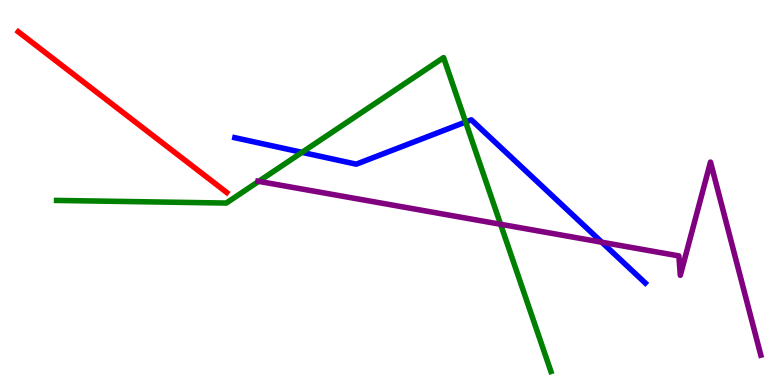[{'lines': ['blue', 'red'], 'intersections': []}, {'lines': ['green', 'red'], 'intersections': []}, {'lines': ['purple', 'red'], 'intersections': []}, {'lines': ['blue', 'green'], 'intersections': [{'x': 3.9, 'y': 6.04}, {'x': 6.01, 'y': 6.83}]}, {'lines': ['blue', 'purple'], 'intersections': [{'x': 7.77, 'y': 3.71}]}, {'lines': ['green', 'purple'], 'intersections': [{'x': 3.34, 'y': 5.29}, {'x': 6.46, 'y': 4.17}]}]